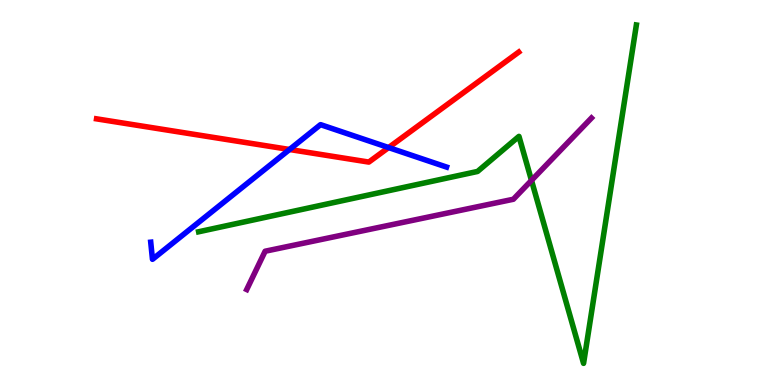[{'lines': ['blue', 'red'], 'intersections': [{'x': 3.74, 'y': 6.12}, {'x': 5.01, 'y': 6.17}]}, {'lines': ['green', 'red'], 'intersections': []}, {'lines': ['purple', 'red'], 'intersections': []}, {'lines': ['blue', 'green'], 'intersections': []}, {'lines': ['blue', 'purple'], 'intersections': []}, {'lines': ['green', 'purple'], 'intersections': [{'x': 6.86, 'y': 5.31}]}]